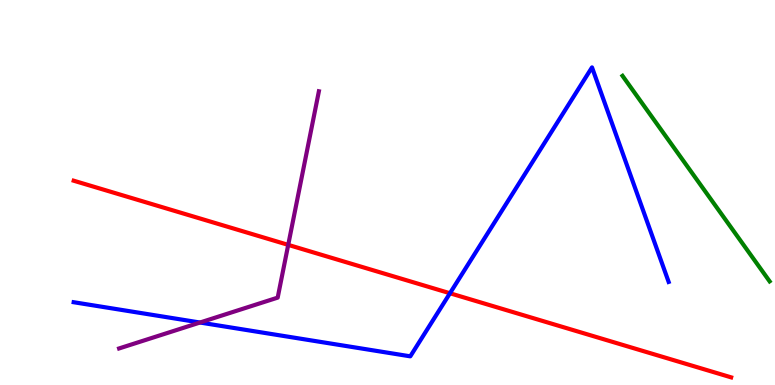[{'lines': ['blue', 'red'], 'intersections': [{'x': 5.81, 'y': 2.38}]}, {'lines': ['green', 'red'], 'intersections': []}, {'lines': ['purple', 'red'], 'intersections': [{'x': 3.72, 'y': 3.64}]}, {'lines': ['blue', 'green'], 'intersections': []}, {'lines': ['blue', 'purple'], 'intersections': [{'x': 2.58, 'y': 1.62}]}, {'lines': ['green', 'purple'], 'intersections': []}]